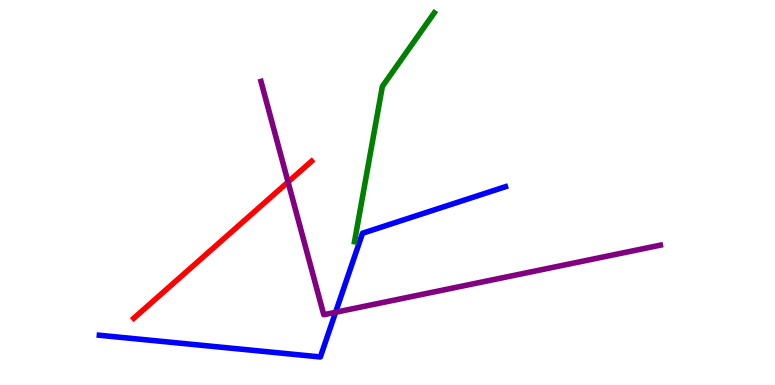[{'lines': ['blue', 'red'], 'intersections': []}, {'lines': ['green', 'red'], 'intersections': []}, {'lines': ['purple', 'red'], 'intersections': [{'x': 3.72, 'y': 5.27}]}, {'lines': ['blue', 'green'], 'intersections': []}, {'lines': ['blue', 'purple'], 'intersections': [{'x': 4.33, 'y': 1.89}]}, {'lines': ['green', 'purple'], 'intersections': []}]